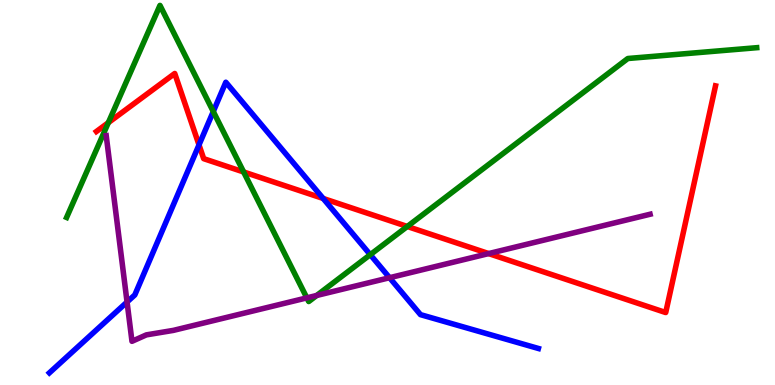[{'lines': ['blue', 'red'], 'intersections': [{'x': 2.57, 'y': 6.24}, {'x': 4.17, 'y': 4.85}]}, {'lines': ['green', 'red'], 'intersections': [{'x': 1.4, 'y': 6.81}, {'x': 3.14, 'y': 5.53}, {'x': 5.26, 'y': 4.12}]}, {'lines': ['purple', 'red'], 'intersections': [{'x': 6.31, 'y': 3.41}]}, {'lines': ['blue', 'green'], 'intersections': [{'x': 2.75, 'y': 7.1}, {'x': 4.78, 'y': 3.39}]}, {'lines': ['blue', 'purple'], 'intersections': [{'x': 1.64, 'y': 2.16}, {'x': 5.03, 'y': 2.79}]}, {'lines': ['green', 'purple'], 'intersections': [{'x': 3.96, 'y': 2.26}, {'x': 4.09, 'y': 2.33}]}]